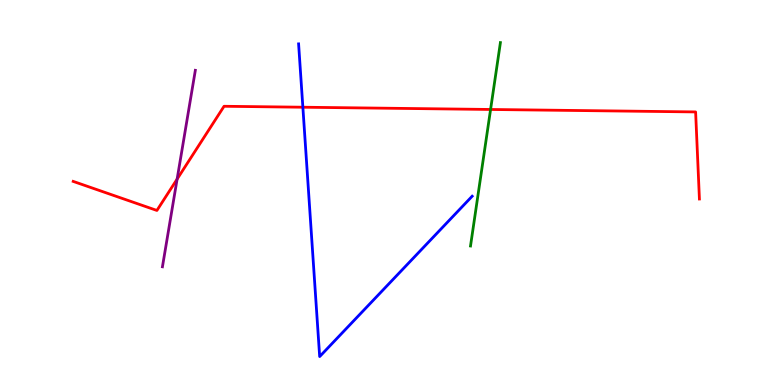[{'lines': ['blue', 'red'], 'intersections': [{'x': 3.91, 'y': 7.22}]}, {'lines': ['green', 'red'], 'intersections': [{'x': 6.33, 'y': 7.16}]}, {'lines': ['purple', 'red'], 'intersections': [{'x': 2.29, 'y': 5.35}]}, {'lines': ['blue', 'green'], 'intersections': []}, {'lines': ['blue', 'purple'], 'intersections': []}, {'lines': ['green', 'purple'], 'intersections': []}]